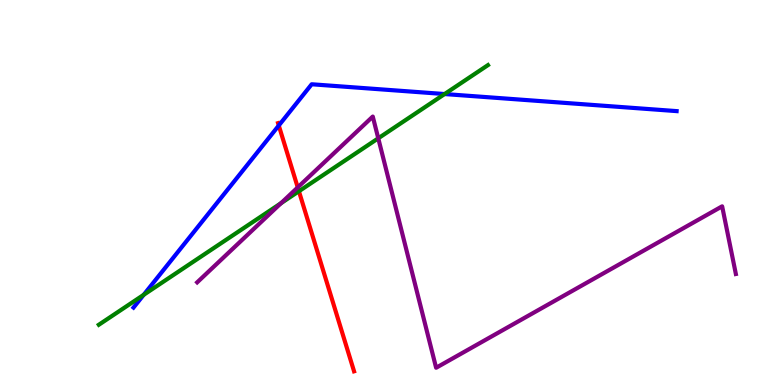[{'lines': ['blue', 'red'], 'intersections': [{'x': 3.6, 'y': 6.74}]}, {'lines': ['green', 'red'], 'intersections': [{'x': 3.86, 'y': 5.03}]}, {'lines': ['purple', 'red'], 'intersections': [{'x': 3.84, 'y': 5.13}]}, {'lines': ['blue', 'green'], 'intersections': [{'x': 1.85, 'y': 2.34}, {'x': 5.74, 'y': 7.56}]}, {'lines': ['blue', 'purple'], 'intersections': []}, {'lines': ['green', 'purple'], 'intersections': [{'x': 3.63, 'y': 4.72}, {'x': 4.88, 'y': 6.41}]}]